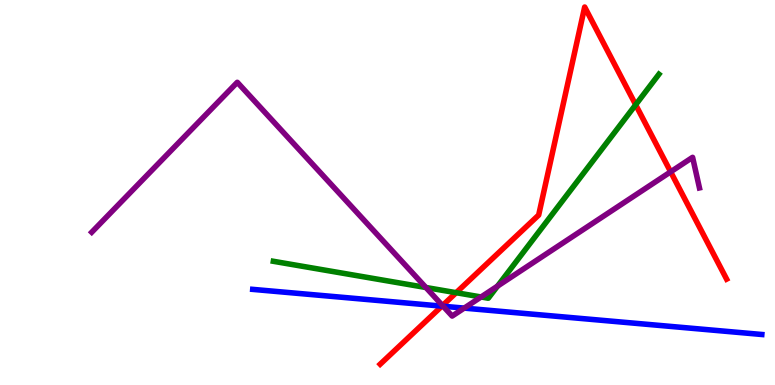[{'lines': ['blue', 'red'], 'intersections': [{'x': 5.7, 'y': 2.05}]}, {'lines': ['green', 'red'], 'intersections': [{'x': 5.89, 'y': 2.4}, {'x': 8.2, 'y': 7.28}]}, {'lines': ['purple', 'red'], 'intersections': [{'x': 5.71, 'y': 2.06}, {'x': 8.65, 'y': 5.54}]}, {'lines': ['blue', 'green'], 'intersections': []}, {'lines': ['blue', 'purple'], 'intersections': [{'x': 5.72, 'y': 2.05}, {'x': 5.99, 'y': 2.0}]}, {'lines': ['green', 'purple'], 'intersections': [{'x': 5.5, 'y': 2.53}, {'x': 6.21, 'y': 2.29}, {'x': 6.42, 'y': 2.57}]}]